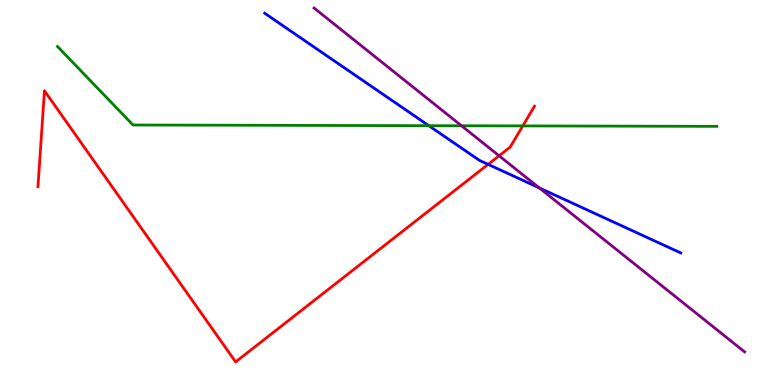[{'lines': ['blue', 'red'], 'intersections': [{'x': 6.3, 'y': 5.73}]}, {'lines': ['green', 'red'], 'intersections': [{'x': 6.75, 'y': 6.73}]}, {'lines': ['purple', 'red'], 'intersections': [{'x': 6.44, 'y': 5.95}]}, {'lines': ['blue', 'green'], 'intersections': [{'x': 5.53, 'y': 6.74}]}, {'lines': ['blue', 'purple'], 'intersections': [{'x': 6.96, 'y': 5.12}]}, {'lines': ['green', 'purple'], 'intersections': [{'x': 5.95, 'y': 6.73}]}]